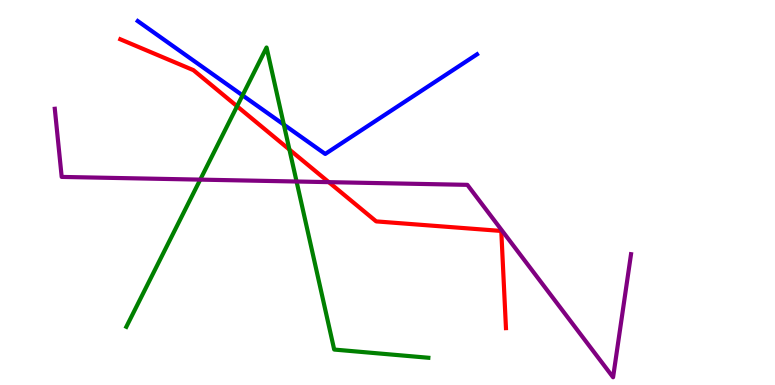[{'lines': ['blue', 'red'], 'intersections': []}, {'lines': ['green', 'red'], 'intersections': [{'x': 3.06, 'y': 7.24}, {'x': 3.73, 'y': 6.11}]}, {'lines': ['purple', 'red'], 'intersections': [{'x': 4.24, 'y': 5.27}]}, {'lines': ['blue', 'green'], 'intersections': [{'x': 3.13, 'y': 7.52}, {'x': 3.66, 'y': 6.76}]}, {'lines': ['blue', 'purple'], 'intersections': []}, {'lines': ['green', 'purple'], 'intersections': [{'x': 2.58, 'y': 5.33}, {'x': 3.83, 'y': 5.29}]}]